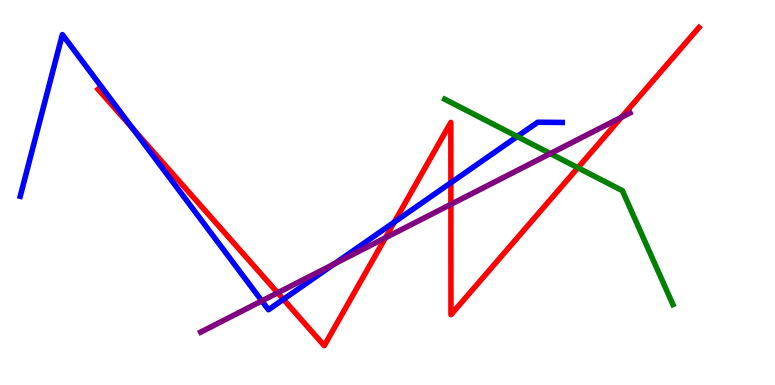[{'lines': ['blue', 'red'], 'intersections': [{'x': 1.71, 'y': 6.66}, {'x': 3.66, 'y': 2.23}, {'x': 5.09, 'y': 4.23}, {'x': 5.82, 'y': 5.25}]}, {'lines': ['green', 'red'], 'intersections': [{'x': 7.46, 'y': 5.64}]}, {'lines': ['purple', 'red'], 'intersections': [{'x': 3.58, 'y': 2.39}, {'x': 4.97, 'y': 3.82}, {'x': 5.82, 'y': 4.69}, {'x': 8.02, 'y': 6.96}]}, {'lines': ['blue', 'green'], 'intersections': [{'x': 6.67, 'y': 6.45}]}, {'lines': ['blue', 'purple'], 'intersections': [{'x': 3.38, 'y': 2.18}, {'x': 4.31, 'y': 3.15}]}, {'lines': ['green', 'purple'], 'intersections': [{'x': 7.1, 'y': 6.01}]}]